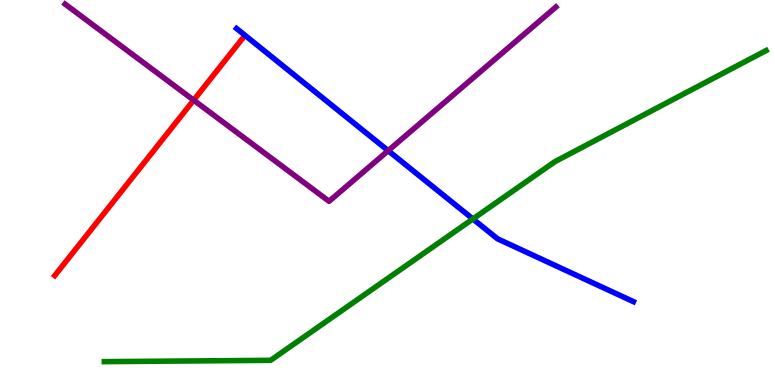[{'lines': ['blue', 'red'], 'intersections': []}, {'lines': ['green', 'red'], 'intersections': []}, {'lines': ['purple', 'red'], 'intersections': [{'x': 2.5, 'y': 7.4}]}, {'lines': ['blue', 'green'], 'intersections': [{'x': 6.1, 'y': 4.31}]}, {'lines': ['blue', 'purple'], 'intersections': [{'x': 5.01, 'y': 6.09}]}, {'lines': ['green', 'purple'], 'intersections': []}]